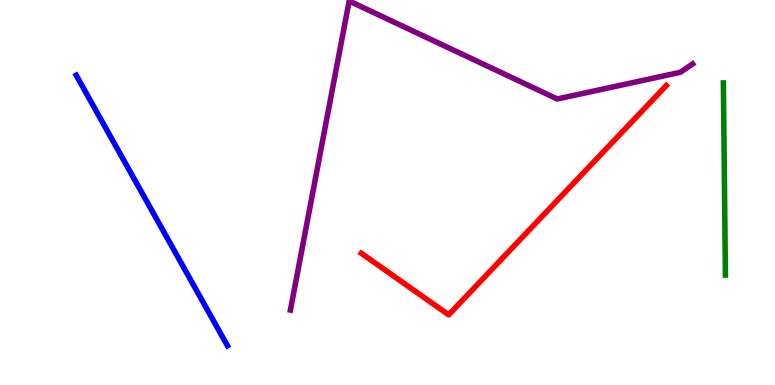[{'lines': ['blue', 'red'], 'intersections': []}, {'lines': ['green', 'red'], 'intersections': []}, {'lines': ['purple', 'red'], 'intersections': []}, {'lines': ['blue', 'green'], 'intersections': []}, {'lines': ['blue', 'purple'], 'intersections': []}, {'lines': ['green', 'purple'], 'intersections': []}]